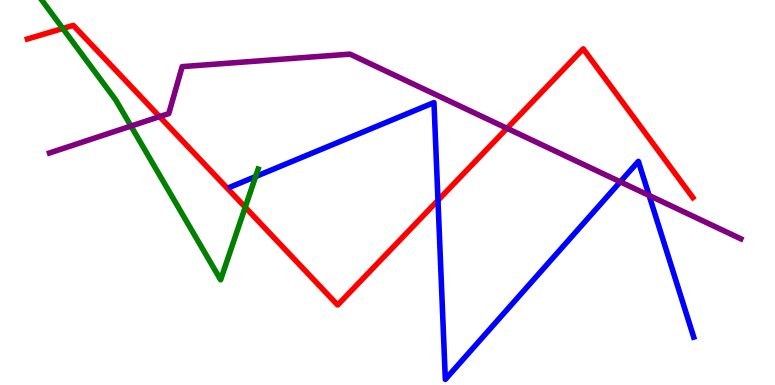[{'lines': ['blue', 'red'], 'intersections': [{'x': 5.65, 'y': 4.8}]}, {'lines': ['green', 'red'], 'intersections': [{'x': 0.81, 'y': 9.26}, {'x': 3.16, 'y': 4.62}]}, {'lines': ['purple', 'red'], 'intersections': [{'x': 2.06, 'y': 6.97}, {'x': 6.54, 'y': 6.67}]}, {'lines': ['blue', 'green'], 'intersections': [{'x': 3.3, 'y': 5.41}]}, {'lines': ['blue', 'purple'], 'intersections': [{'x': 8.0, 'y': 5.28}, {'x': 8.38, 'y': 4.92}]}, {'lines': ['green', 'purple'], 'intersections': [{'x': 1.69, 'y': 6.73}]}]